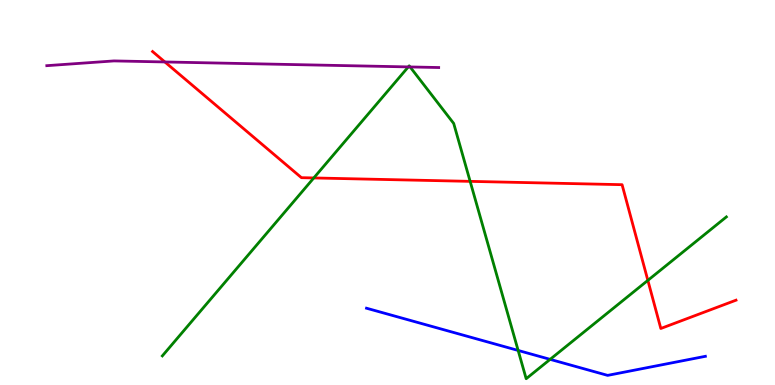[{'lines': ['blue', 'red'], 'intersections': []}, {'lines': ['green', 'red'], 'intersections': [{'x': 4.05, 'y': 5.38}, {'x': 6.07, 'y': 5.29}, {'x': 8.36, 'y': 2.72}]}, {'lines': ['purple', 'red'], 'intersections': [{'x': 2.13, 'y': 8.39}]}, {'lines': ['blue', 'green'], 'intersections': [{'x': 6.69, 'y': 0.897}, {'x': 7.1, 'y': 0.666}]}, {'lines': ['blue', 'purple'], 'intersections': []}, {'lines': ['green', 'purple'], 'intersections': [{'x': 5.27, 'y': 8.26}, {'x': 5.29, 'y': 8.26}]}]